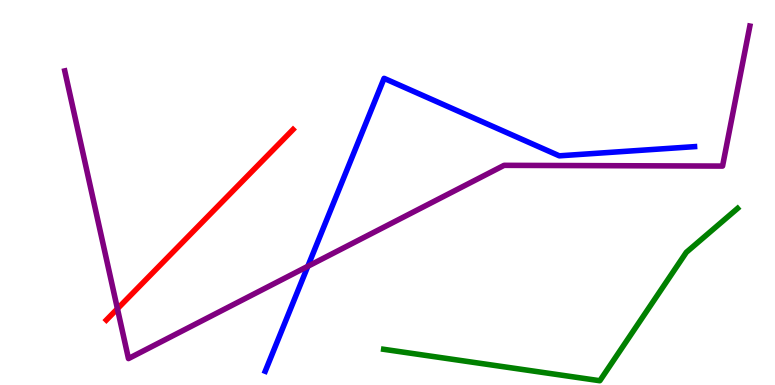[{'lines': ['blue', 'red'], 'intersections': []}, {'lines': ['green', 'red'], 'intersections': []}, {'lines': ['purple', 'red'], 'intersections': [{'x': 1.52, 'y': 1.98}]}, {'lines': ['blue', 'green'], 'intersections': []}, {'lines': ['blue', 'purple'], 'intersections': [{'x': 3.97, 'y': 3.08}]}, {'lines': ['green', 'purple'], 'intersections': []}]